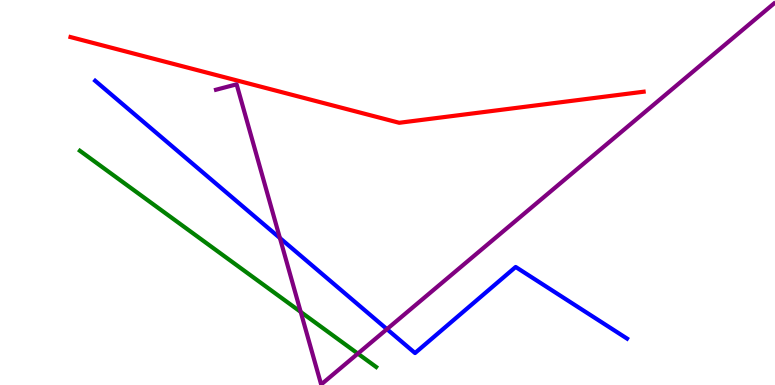[{'lines': ['blue', 'red'], 'intersections': []}, {'lines': ['green', 'red'], 'intersections': []}, {'lines': ['purple', 'red'], 'intersections': []}, {'lines': ['blue', 'green'], 'intersections': []}, {'lines': ['blue', 'purple'], 'intersections': [{'x': 3.61, 'y': 3.82}, {'x': 4.99, 'y': 1.45}]}, {'lines': ['green', 'purple'], 'intersections': [{'x': 3.88, 'y': 1.9}, {'x': 4.62, 'y': 0.815}]}]